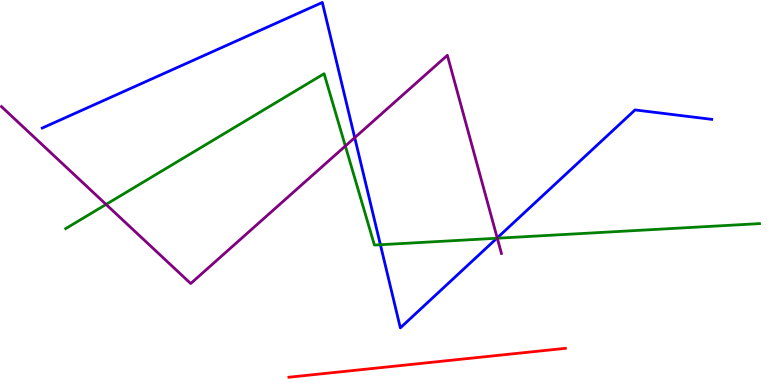[{'lines': ['blue', 'red'], 'intersections': []}, {'lines': ['green', 'red'], 'intersections': []}, {'lines': ['purple', 'red'], 'intersections': []}, {'lines': ['blue', 'green'], 'intersections': [{'x': 4.91, 'y': 3.64}, {'x': 6.41, 'y': 3.81}]}, {'lines': ['blue', 'purple'], 'intersections': [{'x': 4.58, 'y': 6.42}, {'x': 6.42, 'y': 3.82}]}, {'lines': ['green', 'purple'], 'intersections': [{'x': 1.37, 'y': 4.69}, {'x': 4.46, 'y': 6.21}, {'x': 6.42, 'y': 3.81}]}]